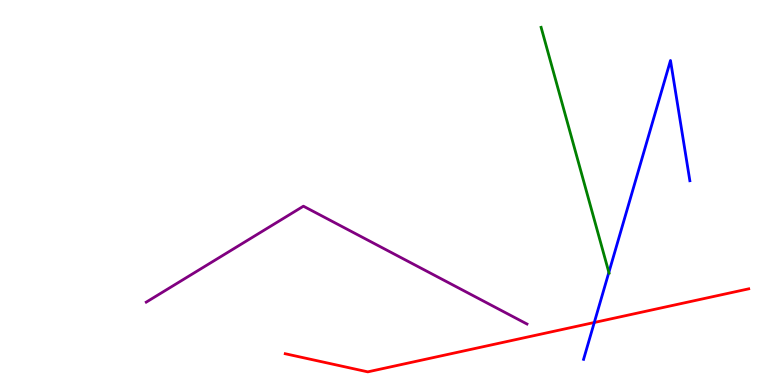[{'lines': ['blue', 'red'], 'intersections': [{'x': 7.67, 'y': 1.62}]}, {'lines': ['green', 'red'], 'intersections': []}, {'lines': ['purple', 'red'], 'intersections': []}, {'lines': ['blue', 'green'], 'intersections': [{'x': 7.86, 'y': 2.93}]}, {'lines': ['blue', 'purple'], 'intersections': []}, {'lines': ['green', 'purple'], 'intersections': []}]